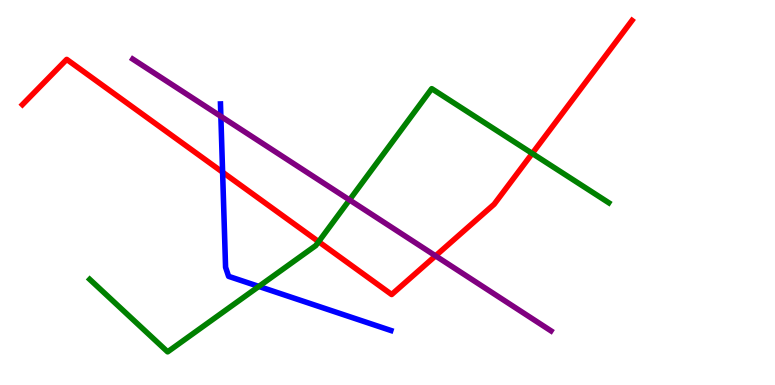[{'lines': ['blue', 'red'], 'intersections': [{'x': 2.87, 'y': 5.53}]}, {'lines': ['green', 'red'], 'intersections': [{'x': 4.11, 'y': 3.72}, {'x': 6.87, 'y': 6.01}]}, {'lines': ['purple', 'red'], 'intersections': [{'x': 5.62, 'y': 3.35}]}, {'lines': ['blue', 'green'], 'intersections': [{'x': 3.34, 'y': 2.56}]}, {'lines': ['blue', 'purple'], 'intersections': [{'x': 2.85, 'y': 6.98}]}, {'lines': ['green', 'purple'], 'intersections': [{'x': 4.51, 'y': 4.81}]}]